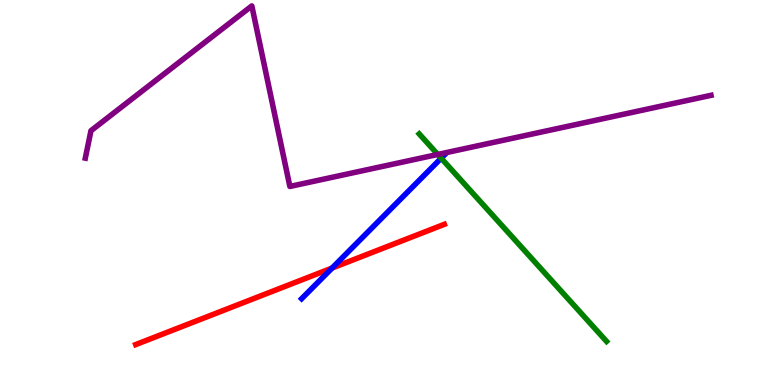[{'lines': ['blue', 'red'], 'intersections': [{'x': 4.28, 'y': 3.04}]}, {'lines': ['green', 'red'], 'intersections': []}, {'lines': ['purple', 'red'], 'intersections': []}, {'lines': ['blue', 'green'], 'intersections': [{'x': 5.69, 'y': 5.89}]}, {'lines': ['blue', 'purple'], 'intersections': []}, {'lines': ['green', 'purple'], 'intersections': [{'x': 5.65, 'y': 5.99}]}]